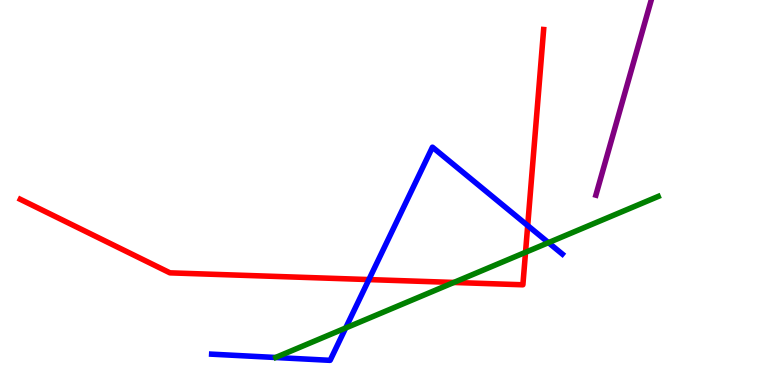[{'lines': ['blue', 'red'], 'intersections': [{'x': 4.76, 'y': 2.74}, {'x': 6.81, 'y': 4.14}]}, {'lines': ['green', 'red'], 'intersections': [{'x': 5.86, 'y': 2.66}, {'x': 6.78, 'y': 3.45}]}, {'lines': ['purple', 'red'], 'intersections': []}, {'lines': ['blue', 'green'], 'intersections': [{'x': 4.46, 'y': 1.48}, {'x': 7.08, 'y': 3.7}]}, {'lines': ['blue', 'purple'], 'intersections': []}, {'lines': ['green', 'purple'], 'intersections': []}]